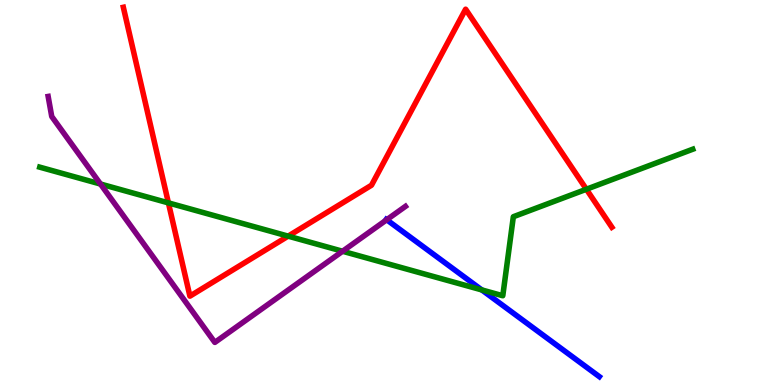[{'lines': ['blue', 'red'], 'intersections': []}, {'lines': ['green', 'red'], 'intersections': [{'x': 2.17, 'y': 4.73}, {'x': 3.72, 'y': 3.87}, {'x': 7.57, 'y': 5.08}]}, {'lines': ['purple', 'red'], 'intersections': []}, {'lines': ['blue', 'green'], 'intersections': [{'x': 6.22, 'y': 2.47}]}, {'lines': ['blue', 'purple'], 'intersections': [{'x': 4.99, 'y': 4.29}]}, {'lines': ['green', 'purple'], 'intersections': [{'x': 1.3, 'y': 5.22}, {'x': 4.42, 'y': 3.47}]}]